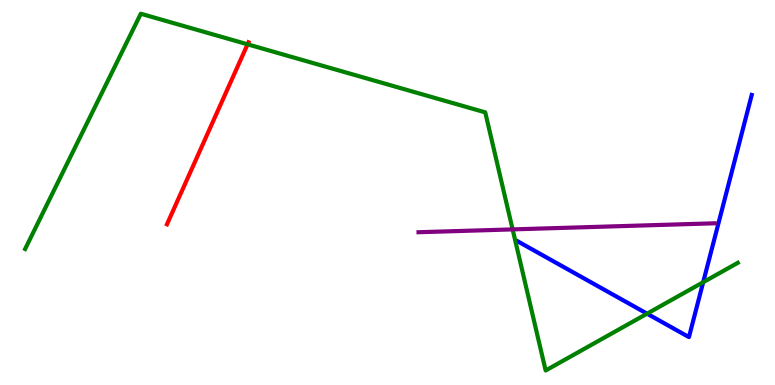[{'lines': ['blue', 'red'], 'intersections': []}, {'lines': ['green', 'red'], 'intersections': [{'x': 3.19, 'y': 8.85}]}, {'lines': ['purple', 'red'], 'intersections': []}, {'lines': ['blue', 'green'], 'intersections': [{'x': 8.35, 'y': 1.85}, {'x': 9.07, 'y': 2.67}]}, {'lines': ['blue', 'purple'], 'intersections': []}, {'lines': ['green', 'purple'], 'intersections': [{'x': 6.61, 'y': 4.04}]}]